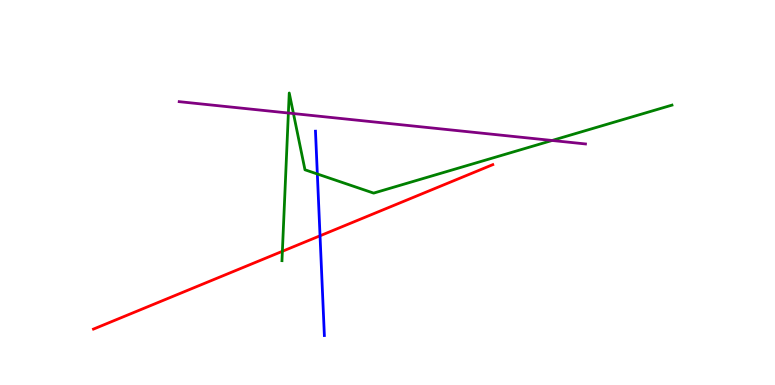[{'lines': ['blue', 'red'], 'intersections': [{'x': 4.13, 'y': 3.88}]}, {'lines': ['green', 'red'], 'intersections': [{'x': 3.64, 'y': 3.47}]}, {'lines': ['purple', 'red'], 'intersections': []}, {'lines': ['blue', 'green'], 'intersections': [{'x': 4.09, 'y': 5.48}]}, {'lines': ['blue', 'purple'], 'intersections': []}, {'lines': ['green', 'purple'], 'intersections': [{'x': 3.72, 'y': 7.06}, {'x': 3.79, 'y': 7.05}, {'x': 7.12, 'y': 6.35}]}]